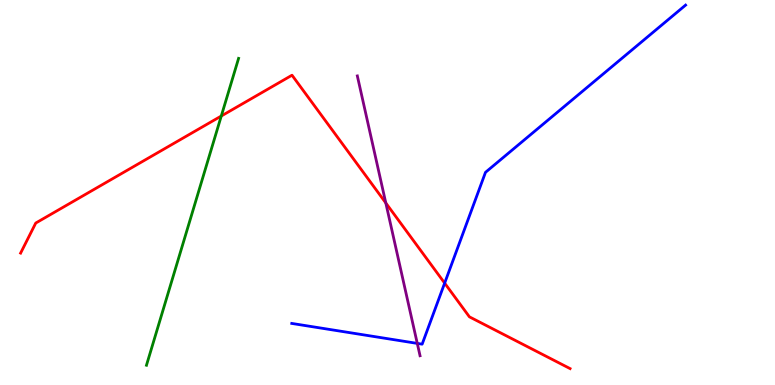[{'lines': ['blue', 'red'], 'intersections': [{'x': 5.74, 'y': 2.65}]}, {'lines': ['green', 'red'], 'intersections': [{'x': 2.86, 'y': 6.99}]}, {'lines': ['purple', 'red'], 'intersections': [{'x': 4.98, 'y': 4.73}]}, {'lines': ['blue', 'green'], 'intersections': []}, {'lines': ['blue', 'purple'], 'intersections': [{'x': 5.38, 'y': 1.08}]}, {'lines': ['green', 'purple'], 'intersections': []}]